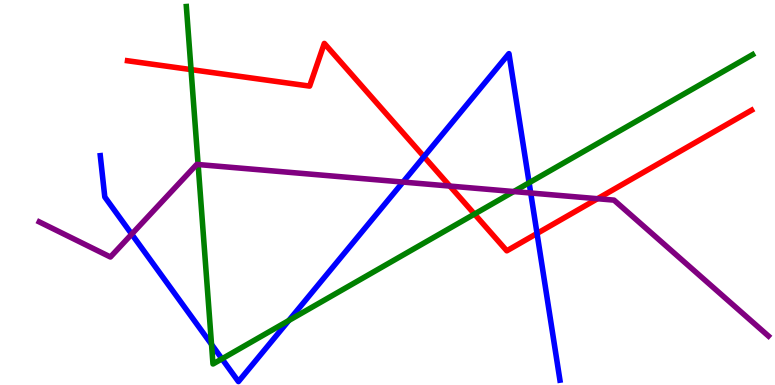[{'lines': ['blue', 'red'], 'intersections': [{'x': 5.47, 'y': 5.93}, {'x': 6.93, 'y': 3.94}]}, {'lines': ['green', 'red'], 'intersections': [{'x': 2.47, 'y': 8.19}, {'x': 6.12, 'y': 4.44}]}, {'lines': ['purple', 'red'], 'intersections': [{'x': 5.8, 'y': 5.17}, {'x': 7.71, 'y': 4.84}]}, {'lines': ['blue', 'green'], 'intersections': [{'x': 2.73, 'y': 1.05}, {'x': 2.86, 'y': 0.68}, {'x': 3.73, 'y': 1.68}, {'x': 6.83, 'y': 5.25}]}, {'lines': ['blue', 'purple'], 'intersections': [{'x': 1.7, 'y': 3.92}, {'x': 5.2, 'y': 5.27}, {'x': 6.85, 'y': 4.99}]}, {'lines': ['green', 'purple'], 'intersections': [{'x': 2.56, 'y': 5.73}, {'x': 6.63, 'y': 5.02}]}]